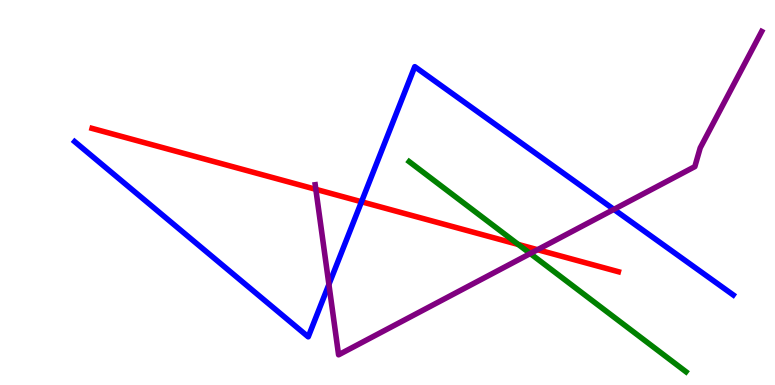[{'lines': ['blue', 'red'], 'intersections': [{'x': 4.66, 'y': 4.76}]}, {'lines': ['green', 'red'], 'intersections': [{'x': 6.69, 'y': 3.65}]}, {'lines': ['purple', 'red'], 'intersections': [{'x': 4.08, 'y': 5.08}, {'x': 6.94, 'y': 3.51}]}, {'lines': ['blue', 'green'], 'intersections': []}, {'lines': ['blue', 'purple'], 'intersections': [{'x': 4.24, 'y': 2.61}, {'x': 7.92, 'y': 4.56}]}, {'lines': ['green', 'purple'], 'intersections': [{'x': 6.84, 'y': 3.41}]}]